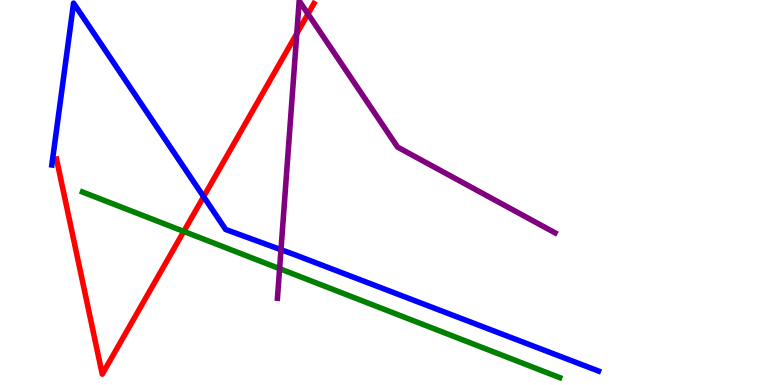[{'lines': ['blue', 'red'], 'intersections': [{'x': 2.63, 'y': 4.89}]}, {'lines': ['green', 'red'], 'intersections': [{'x': 2.37, 'y': 3.99}]}, {'lines': ['purple', 'red'], 'intersections': [{'x': 3.83, 'y': 9.13}, {'x': 3.97, 'y': 9.64}]}, {'lines': ['blue', 'green'], 'intersections': []}, {'lines': ['blue', 'purple'], 'intersections': [{'x': 3.63, 'y': 3.51}]}, {'lines': ['green', 'purple'], 'intersections': [{'x': 3.61, 'y': 3.02}]}]